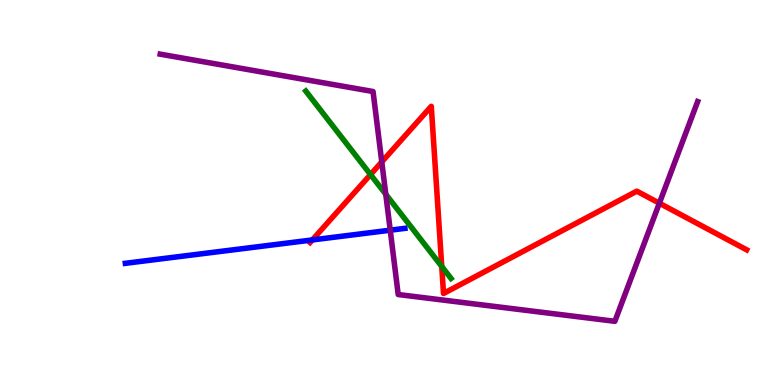[{'lines': ['blue', 'red'], 'intersections': [{'x': 4.03, 'y': 3.77}]}, {'lines': ['green', 'red'], 'intersections': [{'x': 4.78, 'y': 5.47}, {'x': 5.7, 'y': 3.08}]}, {'lines': ['purple', 'red'], 'intersections': [{'x': 4.93, 'y': 5.79}, {'x': 8.51, 'y': 4.72}]}, {'lines': ['blue', 'green'], 'intersections': []}, {'lines': ['blue', 'purple'], 'intersections': [{'x': 5.04, 'y': 4.02}]}, {'lines': ['green', 'purple'], 'intersections': [{'x': 4.98, 'y': 4.95}]}]